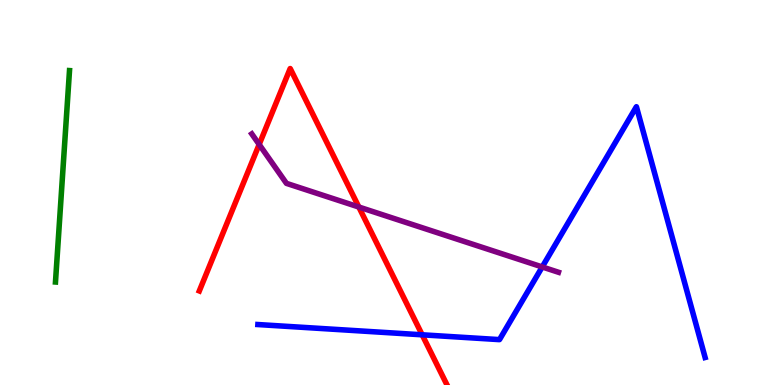[{'lines': ['blue', 'red'], 'intersections': [{'x': 5.45, 'y': 1.3}]}, {'lines': ['green', 'red'], 'intersections': []}, {'lines': ['purple', 'red'], 'intersections': [{'x': 3.34, 'y': 6.25}, {'x': 4.63, 'y': 4.62}]}, {'lines': ['blue', 'green'], 'intersections': []}, {'lines': ['blue', 'purple'], 'intersections': [{'x': 7.0, 'y': 3.07}]}, {'lines': ['green', 'purple'], 'intersections': []}]